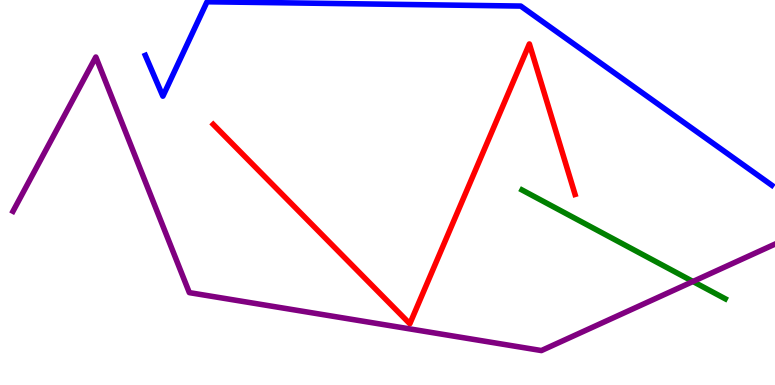[{'lines': ['blue', 'red'], 'intersections': []}, {'lines': ['green', 'red'], 'intersections': []}, {'lines': ['purple', 'red'], 'intersections': []}, {'lines': ['blue', 'green'], 'intersections': []}, {'lines': ['blue', 'purple'], 'intersections': []}, {'lines': ['green', 'purple'], 'intersections': [{'x': 8.94, 'y': 2.69}]}]